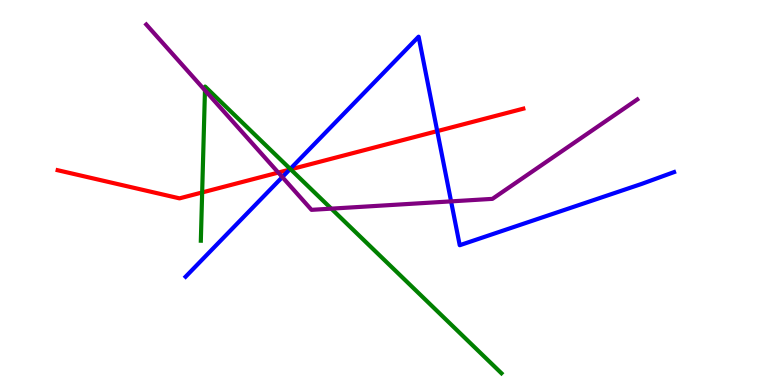[{'lines': ['blue', 'red'], 'intersections': [{'x': 3.74, 'y': 5.59}, {'x': 5.64, 'y': 6.59}]}, {'lines': ['green', 'red'], 'intersections': [{'x': 2.61, 'y': 5.0}, {'x': 3.75, 'y': 5.6}]}, {'lines': ['purple', 'red'], 'intersections': [{'x': 3.59, 'y': 5.52}]}, {'lines': ['blue', 'green'], 'intersections': [{'x': 3.75, 'y': 5.61}]}, {'lines': ['blue', 'purple'], 'intersections': [{'x': 3.64, 'y': 5.4}, {'x': 5.82, 'y': 4.77}]}, {'lines': ['green', 'purple'], 'intersections': [{'x': 2.64, 'y': 7.65}, {'x': 4.27, 'y': 4.58}]}]